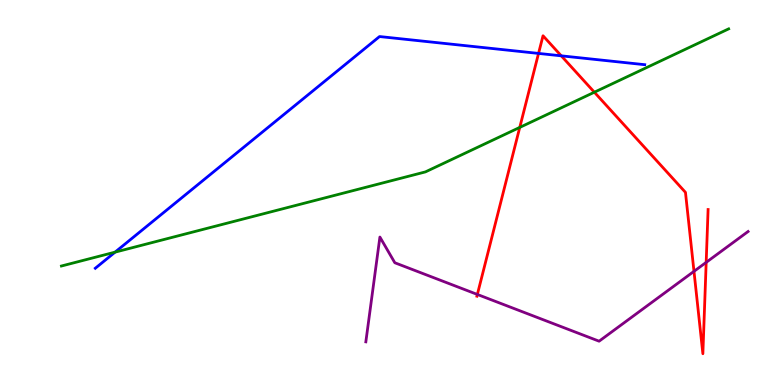[{'lines': ['blue', 'red'], 'intersections': [{'x': 6.95, 'y': 8.61}, {'x': 7.24, 'y': 8.55}]}, {'lines': ['green', 'red'], 'intersections': [{'x': 6.71, 'y': 6.69}, {'x': 7.67, 'y': 7.6}]}, {'lines': ['purple', 'red'], 'intersections': [{'x': 6.16, 'y': 2.35}, {'x': 8.95, 'y': 2.95}, {'x': 9.11, 'y': 3.19}]}, {'lines': ['blue', 'green'], 'intersections': [{'x': 1.48, 'y': 3.45}]}, {'lines': ['blue', 'purple'], 'intersections': []}, {'lines': ['green', 'purple'], 'intersections': []}]